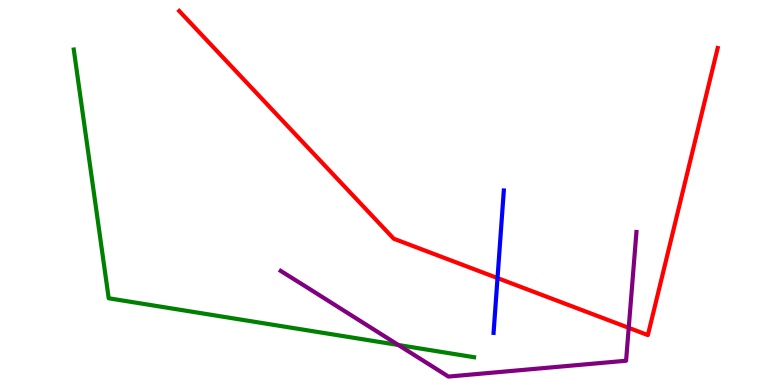[{'lines': ['blue', 'red'], 'intersections': [{'x': 6.42, 'y': 2.78}]}, {'lines': ['green', 'red'], 'intersections': []}, {'lines': ['purple', 'red'], 'intersections': [{'x': 8.11, 'y': 1.48}]}, {'lines': ['blue', 'green'], 'intersections': []}, {'lines': ['blue', 'purple'], 'intersections': []}, {'lines': ['green', 'purple'], 'intersections': [{'x': 5.14, 'y': 1.04}]}]